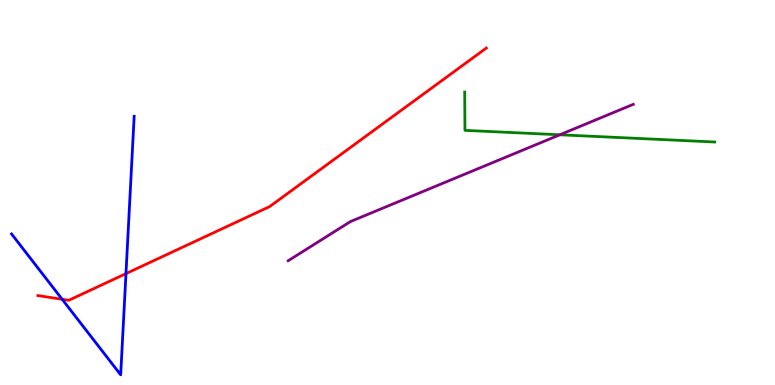[{'lines': ['blue', 'red'], 'intersections': [{'x': 0.802, 'y': 2.23}, {'x': 1.63, 'y': 2.89}]}, {'lines': ['green', 'red'], 'intersections': []}, {'lines': ['purple', 'red'], 'intersections': []}, {'lines': ['blue', 'green'], 'intersections': []}, {'lines': ['blue', 'purple'], 'intersections': []}, {'lines': ['green', 'purple'], 'intersections': [{'x': 7.22, 'y': 6.5}]}]